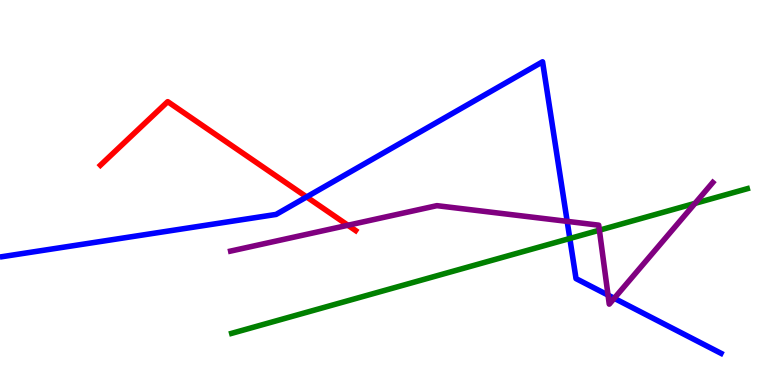[{'lines': ['blue', 'red'], 'intersections': [{'x': 3.96, 'y': 4.88}]}, {'lines': ['green', 'red'], 'intersections': []}, {'lines': ['purple', 'red'], 'intersections': [{'x': 4.49, 'y': 4.15}]}, {'lines': ['blue', 'green'], 'intersections': [{'x': 7.35, 'y': 3.81}]}, {'lines': ['blue', 'purple'], 'intersections': [{'x': 7.32, 'y': 4.25}, {'x': 7.85, 'y': 2.33}, {'x': 7.93, 'y': 2.25}]}, {'lines': ['green', 'purple'], 'intersections': [{'x': 7.73, 'y': 4.02}, {'x': 8.97, 'y': 4.72}]}]